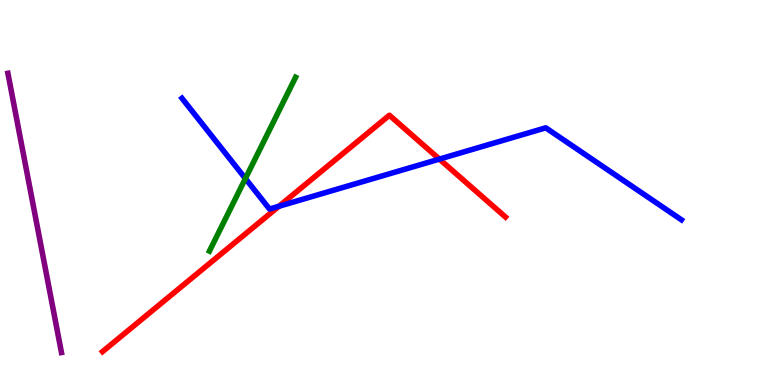[{'lines': ['blue', 'red'], 'intersections': [{'x': 3.6, 'y': 4.64}, {'x': 5.67, 'y': 5.87}]}, {'lines': ['green', 'red'], 'intersections': []}, {'lines': ['purple', 'red'], 'intersections': []}, {'lines': ['blue', 'green'], 'intersections': [{'x': 3.17, 'y': 5.36}]}, {'lines': ['blue', 'purple'], 'intersections': []}, {'lines': ['green', 'purple'], 'intersections': []}]